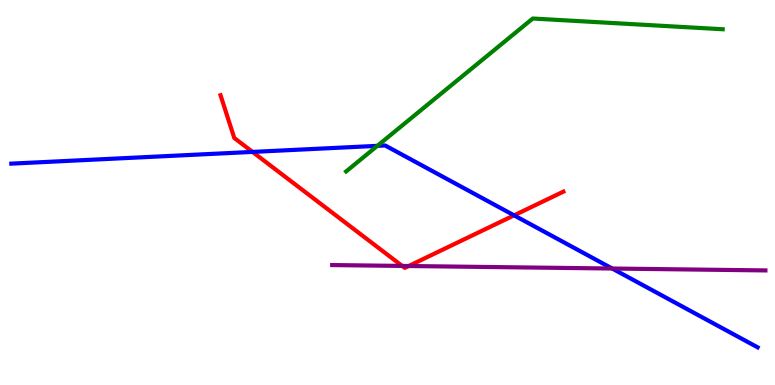[{'lines': ['blue', 'red'], 'intersections': [{'x': 3.26, 'y': 6.05}, {'x': 6.63, 'y': 4.41}]}, {'lines': ['green', 'red'], 'intersections': []}, {'lines': ['purple', 'red'], 'intersections': [{'x': 5.19, 'y': 3.09}, {'x': 5.27, 'y': 3.09}]}, {'lines': ['blue', 'green'], 'intersections': [{'x': 4.87, 'y': 6.21}]}, {'lines': ['blue', 'purple'], 'intersections': [{'x': 7.9, 'y': 3.03}]}, {'lines': ['green', 'purple'], 'intersections': []}]